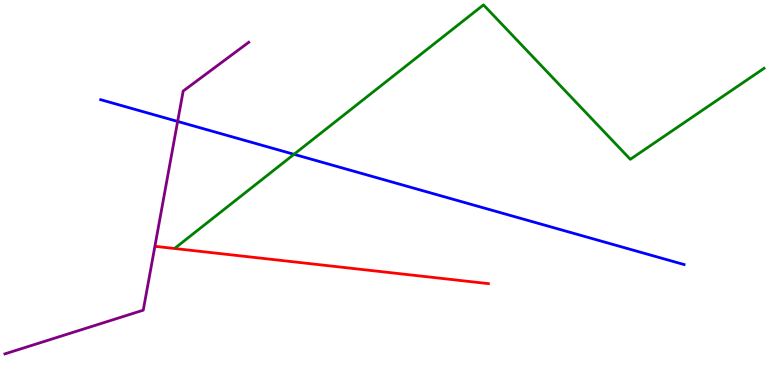[{'lines': ['blue', 'red'], 'intersections': []}, {'lines': ['green', 'red'], 'intersections': []}, {'lines': ['purple', 'red'], 'intersections': []}, {'lines': ['blue', 'green'], 'intersections': [{'x': 3.79, 'y': 5.99}]}, {'lines': ['blue', 'purple'], 'intersections': [{'x': 2.29, 'y': 6.85}]}, {'lines': ['green', 'purple'], 'intersections': []}]